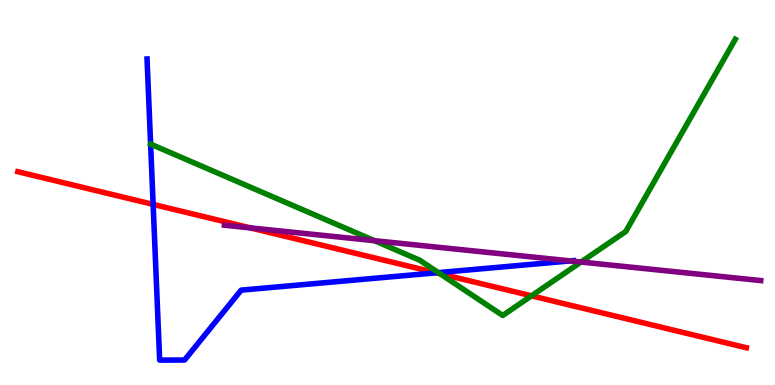[{'lines': ['blue', 'red'], 'intersections': [{'x': 1.98, 'y': 4.69}, {'x': 5.63, 'y': 2.91}]}, {'lines': ['green', 'red'], 'intersections': [{'x': 5.68, 'y': 2.89}, {'x': 6.86, 'y': 2.32}]}, {'lines': ['purple', 'red'], 'intersections': [{'x': 3.23, 'y': 4.08}]}, {'lines': ['blue', 'green'], 'intersections': [{'x': 5.66, 'y': 2.92}]}, {'lines': ['blue', 'purple'], 'intersections': [{'x': 7.36, 'y': 3.22}]}, {'lines': ['green', 'purple'], 'intersections': [{'x': 4.83, 'y': 3.75}, {'x': 7.5, 'y': 3.19}]}]